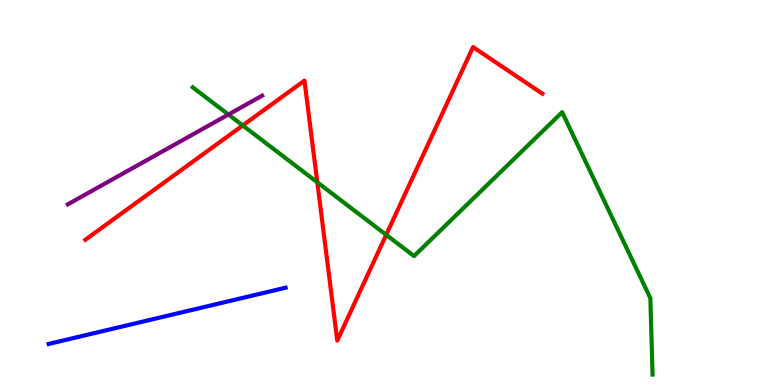[{'lines': ['blue', 'red'], 'intersections': []}, {'lines': ['green', 'red'], 'intersections': [{'x': 3.13, 'y': 6.74}, {'x': 4.09, 'y': 5.26}, {'x': 4.98, 'y': 3.9}]}, {'lines': ['purple', 'red'], 'intersections': []}, {'lines': ['blue', 'green'], 'intersections': []}, {'lines': ['blue', 'purple'], 'intersections': []}, {'lines': ['green', 'purple'], 'intersections': [{'x': 2.95, 'y': 7.03}]}]